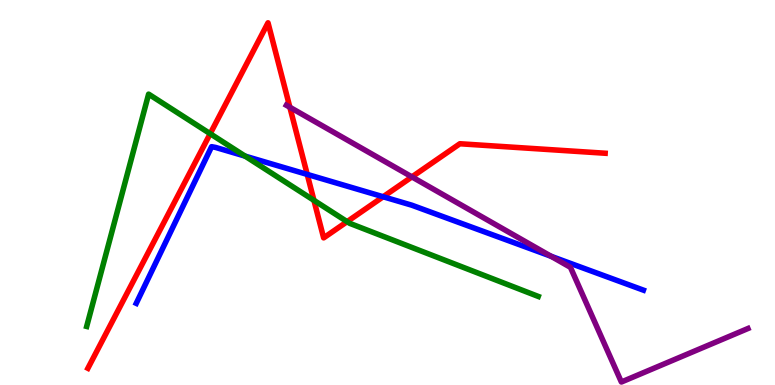[{'lines': ['blue', 'red'], 'intersections': [{'x': 3.96, 'y': 5.47}, {'x': 4.94, 'y': 4.89}]}, {'lines': ['green', 'red'], 'intersections': [{'x': 2.71, 'y': 6.53}, {'x': 4.05, 'y': 4.8}, {'x': 4.48, 'y': 4.24}]}, {'lines': ['purple', 'red'], 'intersections': [{'x': 3.74, 'y': 7.21}, {'x': 5.31, 'y': 5.41}]}, {'lines': ['blue', 'green'], 'intersections': [{'x': 3.16, 'y': 5.94}]}, {'lines': ['blue', 'purple'], 'intersections': [{'x': 7.11, 'y': 3.34}]}, {'lines': ['green', 'purple'], 'intersections': []}]